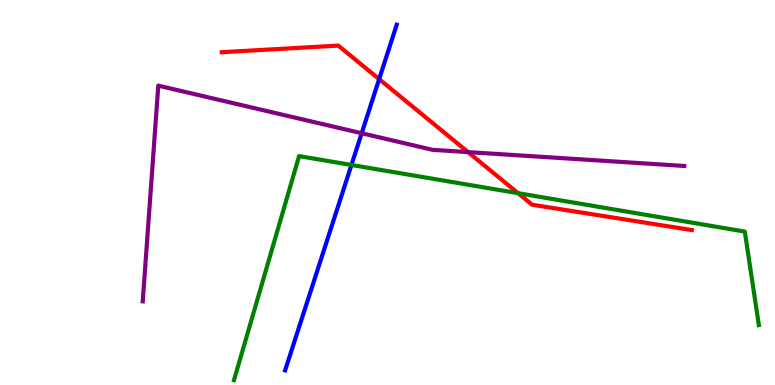[{'lines': ['blue', 'red'], 'intersections': [{'x': 4.89, 'y': 7.94}]}, {'lines': ['green', 'red'], 'intersections': [{'x': 6.69, 'y': 4.98}]}, {'lines': ['purple', 'red'], 'intersections': [{'x': 6.04, 'y': 6.05}]}, {'lines': ['blue', 'green'], 'intersections': [{'x': 4.53, 'y': 5.72}]}, {'lines': ['blue', 'purple'], 'intersections': [{'x': 4.67, 'y': 6.54}]}, {'lines': ['green', 'purple'], 'intersections': []}]